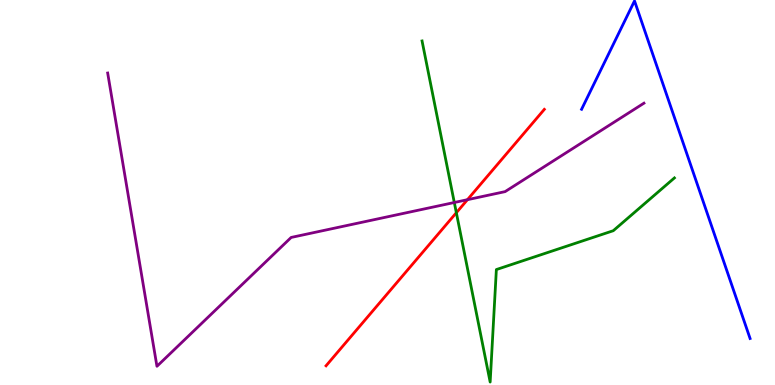[{'lines': ['blue', 'red'], 'intersections': []}, {'lines': ['green', 'red'], 'intersections': [{'x': 5.89, 'y': 4.47}]}, {'lines': ['purple', 'red'], 'intersections': [{'x': 6.03, 'y': 4.81}]}, {'lines': ['blue', 'green'], 'intersections': []}, {'lines': ['blue', 'purple'], 'intersections': []}, {'lines': ['green', 'purple'], 'intersections': [{'x': 5.86, 'y': 4.74}]}]